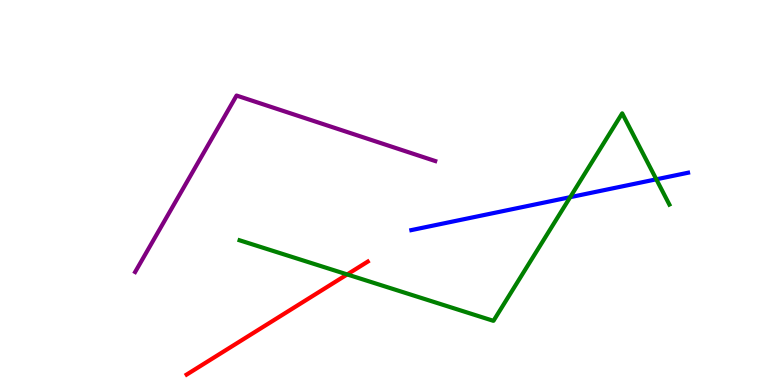[{'lines': ['blue', 'red'], 'intersections': []}, {'lines': ['green', 'red'], 'intersections': [{'x': 4.48, 'y': 2.87}]}, {'lines': ['purple', 'red'], 'intersections': []}, {'lines': ['blue', 'green'], 'intersections': [{'x': 7.36, 'y': 4.88}, {'x': 8.47, 'y': 5.34}]}, {'lines': ['blue', 'purple'], 'intersections': []}, {'lines': ['green', 'purple'], 'intersections': []}]